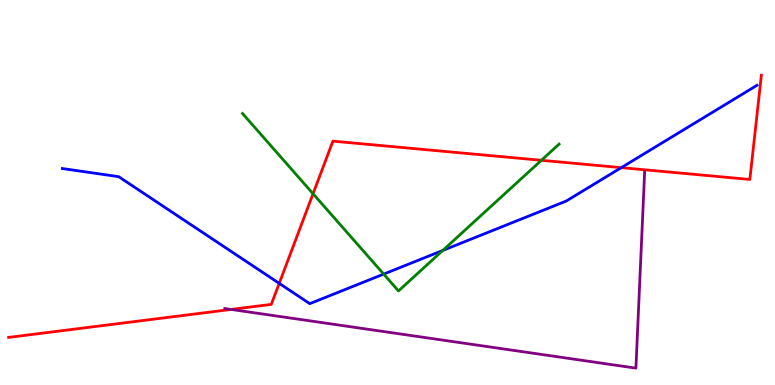[{'lines': ['blue', 'red'], 'intersections': [{'x': 3.6, 'y': 2.64}, {'x': 8.02, 'y': 5.65}]}, {'lines': ['green', 'red'], 'intersections': [{'x': 4.04, 'y': 4.97}, {'x': 6.99, 'y': 5.84}]}, {'lines': ['purple', 'red'], 'intersections': [{'x': 2.98, 'y': 1.96}]}, {'lines': ['blue', 'green'], 'intersections': [{'x': 4.95, 'y': 2.88}, {'x': 5.71, 'y': 3.49}]}, {'lines': ['blue', 'purple'], 'intersections': []}, {'lines': ['green', 'purple'], 'intersections': []}]